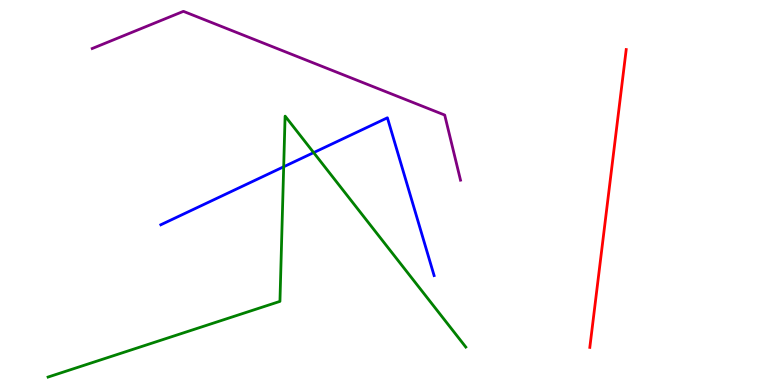[{'lines': ['blue', 'red'], 'intersections': []}, {'lines': ['green', 'red'], 'intersections': []}, {'lines': ['purple', 'red'], 'intersections': []}, {'lines': ['blue', 'green'], 'intersections': [{'x': 3.66, 'y': 5.67}, {'x': 4.05, 'y': 6.04}]}, {'lines': ['blue', 'purple'], 'intersections': []}, {'lines': ['green', 'purple'], 'intersections': []}]